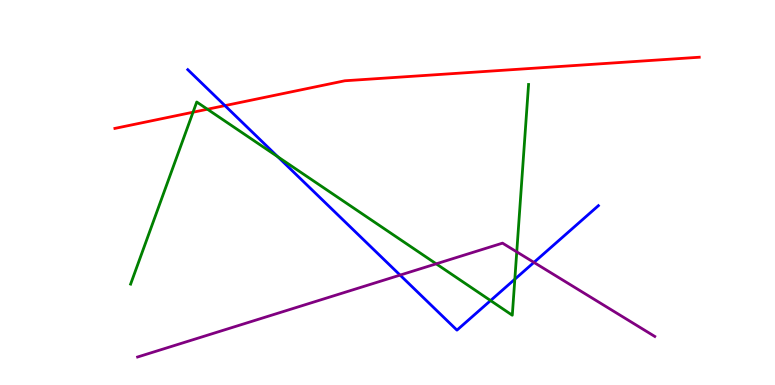[{'lines': ['blue', 'red'], 'intersections': [{'x': 2.9, 'y': 7.26}]}, {'lines': ['green', 'red'], 'intersections': [{'x': 2.49, 'y': 7.09}, {'x': 2.68, 'y': 7.16}]}, {'lines': ['purple', 'red'], 'intersections': []}, {'lines': ['blue', 'green'], 'intersections': [{'x': 3.58, 'y': 5.93}, {'x': 6.33, 'y': 2.19}, {'x': 6.64, 'y': 2.75}]}, {'lines': ['blue', 'purple'], 'intersections': [{'x': 5.16, 'y': 2.85}, {'x': 6.89, 'y': 3.18}]}, {'lines': ['green', 'purple'], 'intersections': [{'x': 5.63, 'y': 3.15}, {'x': 6.67, 'y': 3.46}]}]